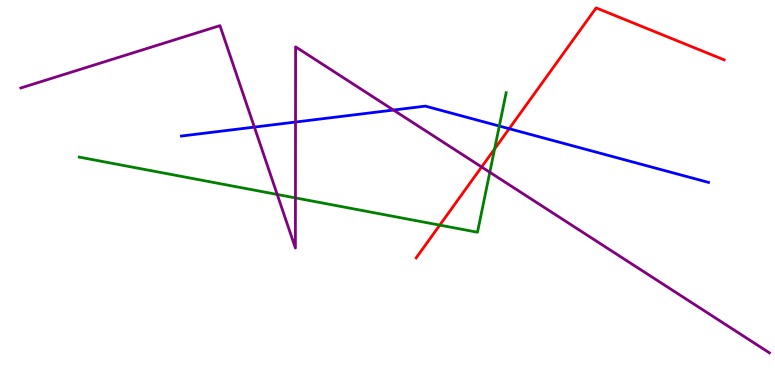[{'lines': ['blue', 'red'], 'intersections': [{'x': 6.57, 'y': 6.66}]}, {'lines': ['green', 'red'], 'intersections': [{'x': 5.67, 'y': 4.15}, {'x': 6.38, 'y': 6.13}]}, {'lines': ['purple', 'red'], 'intersections': [{'x': 6.21, 'y': 5.66}]}, {'lines': ['blue', 'green'], 'intersections': [{'x': 6.44, 'y': 6.73}]}, {'lines': ['blue', 'purple'], 'intersections': [{'x': 3.28, 'y': 6.7}, {'x': 3.81, 'y': 6.83}, {'x': 5.08, 'y': 7.14}]}, {'lines': ['green', 'purple'], 'intersections': [{'x': 3.58, 'y': 4.95}, {'x': 3.81, 'y': 4.86}, {'x': 6.32, 'y': 5.53}]}]